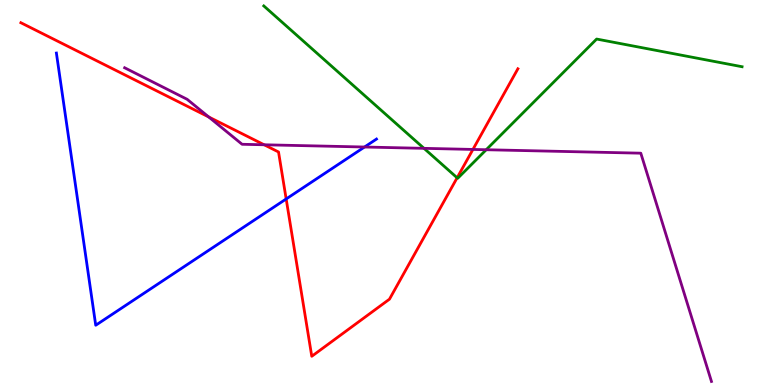[{'lines': ['blue', 'red'], 'intersections': [{'x': 3.69, 'y': 4.83}]}, {'lines': ['green', 'red'], 'intersections': [{'x': 5.9, 'y': 5.38}]}, {'lines': ['purple', 'red'], 'intersections': [{'x': 2.69, 'y': 6.96}, {'x': 3.41, 'y': 6.24}, {'x': 6.1, 'y': 6.12}]}, {'lines': ['blue', 'green'], 'intersections': []}, {'lines': ['blue', 'purple'], 'intersections': [{'x': 4.7, 'y': 6.18}]}, {'lines': ['green', 'purple'], 'intersections': [{'x': 5.47, 'y': 6.15}, {'x': 6.27, 'y': 6.11}]}]